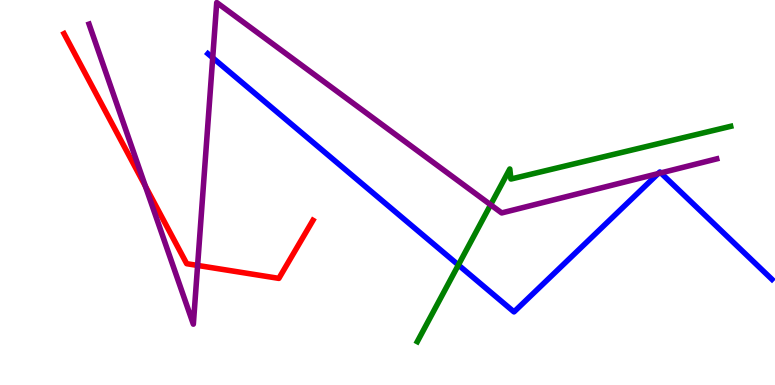[{'lines': ['blue', 'red'], 'intersections': []}, {'lines': ['green', 'red'], 'intersections': []}, {'lines': ['purple', 'red'], 'intersections': [{'x': 1.88, 'y': 5.16}, {'x': 2.55, 'y': 3.11}]}, {'lines': ['blue', 'green'], 'intersections': [{'x': 5.91, 'y': 3.12}]}, {'lines': ['blue', 'purple'], 'intersections': [{'x': 2.74, 'y': 8.5}, {'x': 8.49, 'y': 5.49}, {'x': 8.53, 'y': 5.51}]}, {'lines': ['green', 'purple'], 'intersections': [{'x': 6.33, 'y': 4.68}]}]